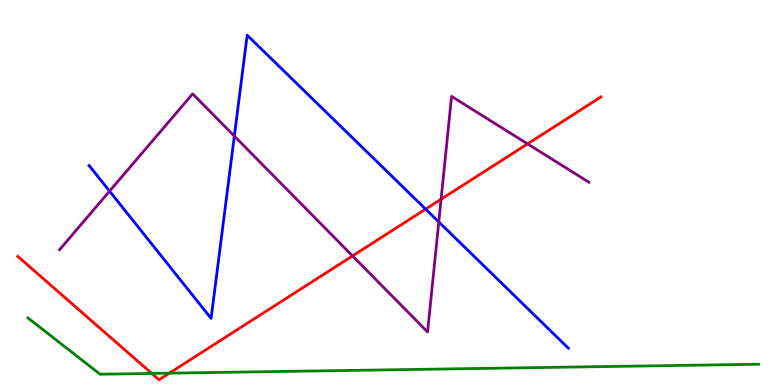[{'lines': ['blue', 'red'], 'intersections': [{'x': 5.49, 'y': 4.57}]}, {'lines': ['green', 'red'], 'intersections': [{'x': 1.96, 'y': 0.3}, {'x': 2.19, 'y': 0.307}]}, {'lines': ['purple', 'red'], 'intersections': [{'x': 4.55, 'y': 3.35}, {'x': 5.69, 'y': 4.82}, {'x': 6.81, 'y': 6.26}]}, {'lines': ['blue', 'green'], 'intersections': []}, {'lines': ['blue', 'purple'], 'intersections': [{'x': 1.41, 'y': 5.04}, {'x': 3.02, 'y': 6.47}, {'x': 5.66, 'y': 4.24}]}, {'lines': ['green', 'purple'], 'intersections': []}]